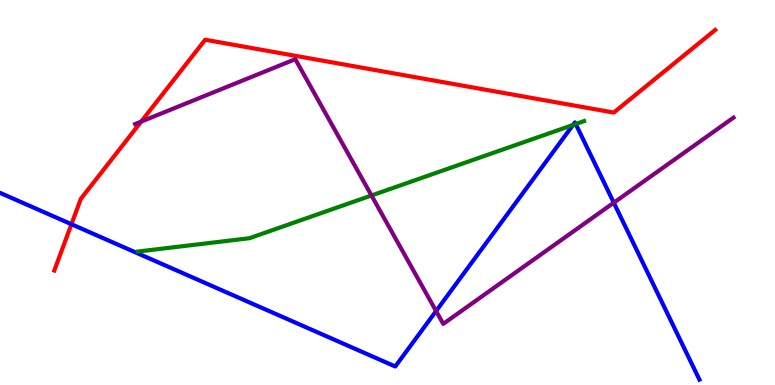[{'lines': ['blue', 'red'], 'intersections': [{'x': 0.922, 'y': 4.18}]}, {'lines': ['green', 'red'], 'intersections': []}, {'lines': ['purple', 'red'], 'intersections': [{'x': 1.82, 'y': 6.84}]}, {'lines': ['blue', 'green'], 'intersections': [{'x': 7.39, 'y': 6.75}, {'x': 7.43, 'y': 6.78}]}, {'lines': ['blue', 'purple'], 'intersections': [{'x': 5.63, 'y': 1.92}, {'x': 7.92, 'y': 4.74}]}, {'lines': ['green', 'purple'], 'intersections': [{'x': 4.79, 'y': 4.92}]}]